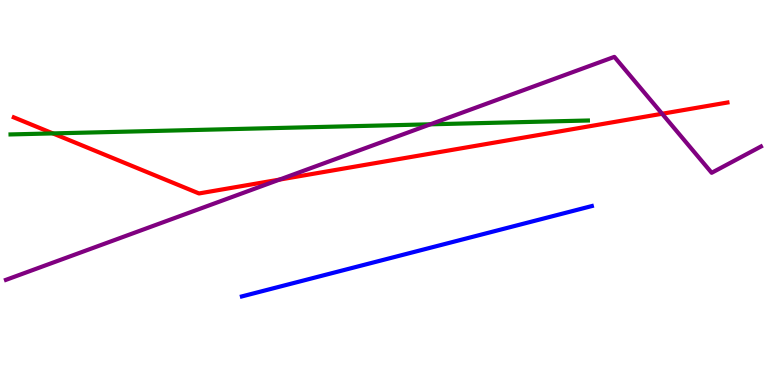[{'lines': ['blue', 'red'], 'intersections': []}, {'lines': ['green', 'red'], 'intersections': [{'x': 0.682, 'y': 6.53}]}, {'lines': ['purple', 'red'], 'intersections': [{'x': 3.61, 'y': 5.33}, {'x': 8.54, 'y': 7.05}]}, {'lines': ['blue', 'green'], 'intersections': []}, {'lines': ['blue', 'purple'], 'intersections': []}, {'lines': ['green', 'purple'], 'intersections': [{'x': 5.55, 'y': 6.77}]}]